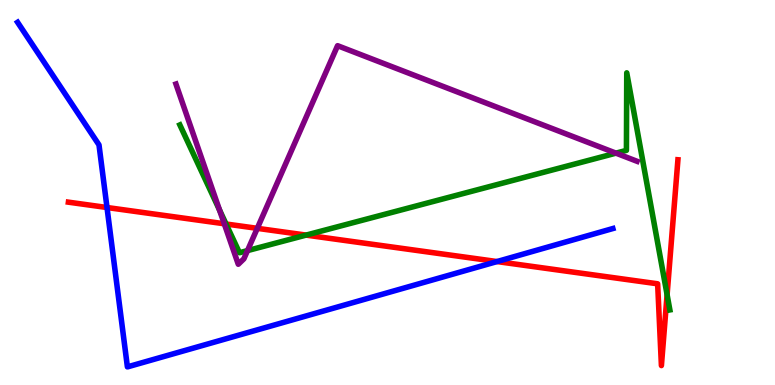[{'lines': ['blue', 'red'], 'intersections': [{'x': 1.38, 'y': 4.61}, {'x': 6.41, 'y': 3.21}]}, {'lines': ['green', 'red'], 'intersections': [{'x': 2.92, 'y': 4.18}, {'x': 3.95, 'y': 3.89}, {'x': 8.61, 'y': 2.35}]}, {'lines': ['purple', 'red'], 'intersections': [{'x': 2.89, 'y': 4.19}, {'x': 3.32, 'y': 4.07}]}, {'lines': ['blue', 'green'], 'intersections': []}, {'lines': ['blue', 'purple'], 'intersections': []}, {'lines': ['green', 'purple'], 'intersections': [{'x': 2.83, 'y': 4.55}, {'x': 3.19, 'y': 3.49}, {'x': 7.95, 'y': 6.02}]}]